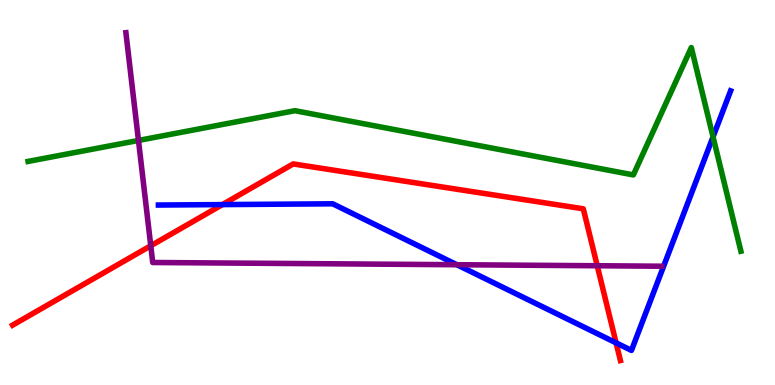[{'lines': ['blue', 'red'], 'intersections': [{'x': 2.87, 'y': 4.69}, {'x': 7.95, 'y': 1.09}]}, {'lines': ['green', 'red'], 'intersections': []}, {'lines': ['purple', 'red'], 'intersections': [{'x': 1.95, 'y': 3.62}, {'x': 7.71, 'y': 3.1}]}, {'lines': ['blue', 'green'], 'intersections': [{'x': 9.2, 'y': 6.45}]}, {'lines': ['blue', 'purple'], 'intersections': [{'x': 5.89, 'y': 3.12}]}, {'lines': ['green', 'purple'], 'intersections': [{'x': 1.79, 'y': 6.35}]}]